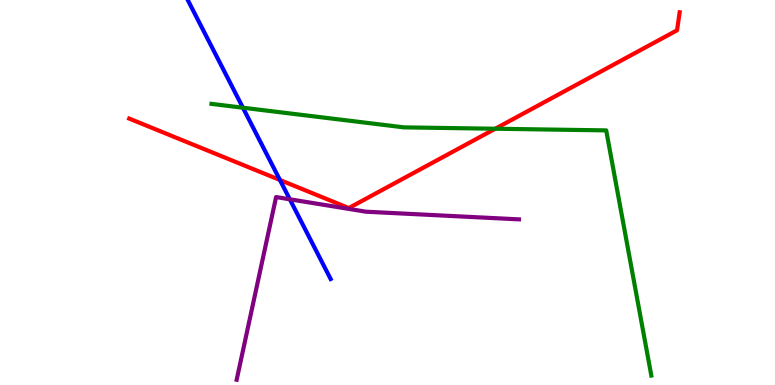[{'lines': ['blue', 'red'], 'intersections': [{'x': 3.61, 'y': 5.33}]}, {'lines': ['green', 'red'], 'intersections': [{'x': 6.39, 'y': 6.66}]}, {'lines': ['purple', 'red'], 'intersections': []}, {'lines': ['blue', 'green'], 'intersections': [{'x': 3.13, 'y': 7.2}]}, {'lines': ['blue', 'purple'], 'intersections': [{'x': 3.74, 'y': 4.82}]}, {'lines': ['green', 'purple'], 'intersections': []}]